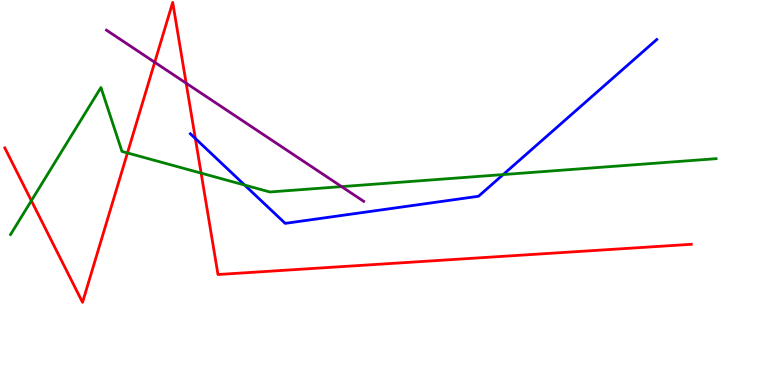[{'lines': ['blue', 'red'], 'intersections': [{'x': 2.52, 'y': 6.4}]}, {'lines': ['green', 'red'], 'intersections': [{'x': 0.405, 'y': 4.79}, {'x': 1.64, 'y': 6.03}, {'x': 2.6, 'y': 5.5}]}, {'lines': ['purple', 'red'], 'intersections': [{'x': 2.0, 'y': 8.38}, {'x': 2.4, 'y': 7.84}]}, {'lines': ['blue', 'green'], 'intersections': [{'x': 3.16, 'y': 5.19}, {'x': 6.49, 'y': 5.47}]}, {'lines': ['blue', 'purple'], 'intersections': []}, {'lines': ['green', 'purple'], 'intersections': [{'x': 4.41, 'y': 5.15}]}]